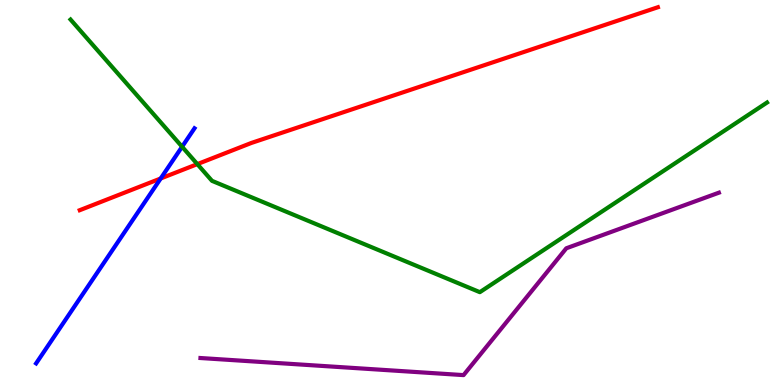[{'lines': ['blue', 'red'], 'intersections': [{'x': 2.07, 'y': 5.36}]}, {'lines': ['green', 'red'], 'intersections': [{'x': 2.55, 'y': 5.74}]}, {'lines': ['purple', 'red'], 'intersections': []}, {'lines': ['blue', 'green'], 'intersections': [{'x': 2.35, 'y': 6.19}]}, {'lines': ['blue', 'purple'], 'intersections': []}, {'lines': ['green', 'purple'], 'intersections': []}]